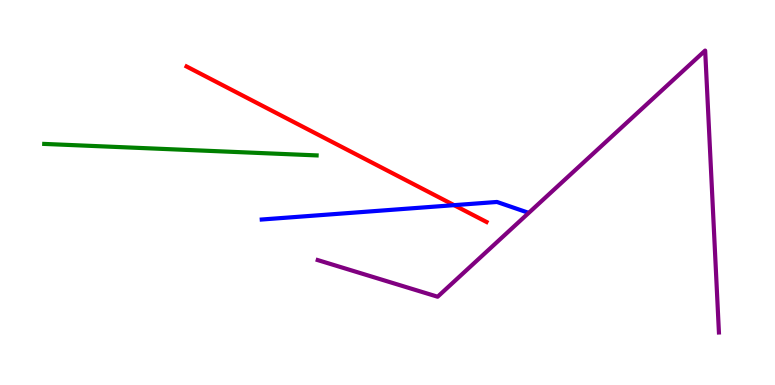[{'lines': ['blue', 'red'], 'intersections': [{'x': 5.86, 'y': 4.67}]}, {'lines': ['green', 'red'], 'intersections': []}, {'lines': ['purple', 'red'], 'intersections': []}, {'lines': ['blue', 'green'], 'intersections': []}, {'lines': ['blue', 'purple'], 'intersections': []}, {'lines': ['green', 'purple'], 'intersections': []}]